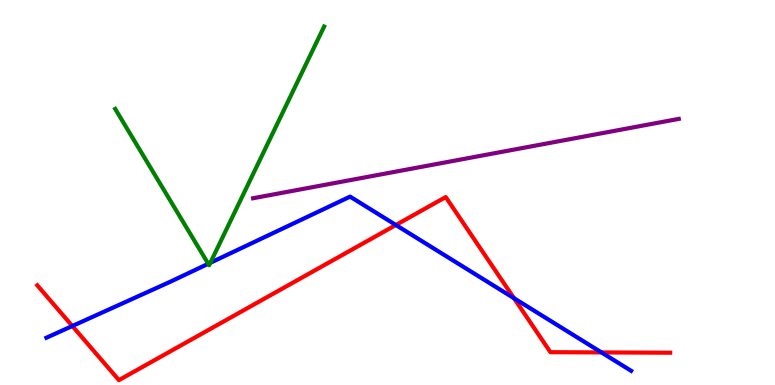[{'lines': ['blue', 'red'], 'intersections': [{'x': 0.933, 'y': 1.53}, {'x': 5.11, 'y': 4.16}, {'x': 6.63, 'y': 2.25}, {'x': 7.76, 'y': 0.846}]}, {'lines': ['green', 'red'], 'intersections': []}, {'lines': ['purple', 'red'], 'intersections': []}, {'lines': ['blue', 'green'], 'intersections': [{'x': 2.69, 'y': 3.15}, {'x': 2.71, 'y': 3.17}]}, {'lines': ['blue', 'purple'], 'intersections': []}, {'lines': ['green', 'purple'], 'intersections': []}]